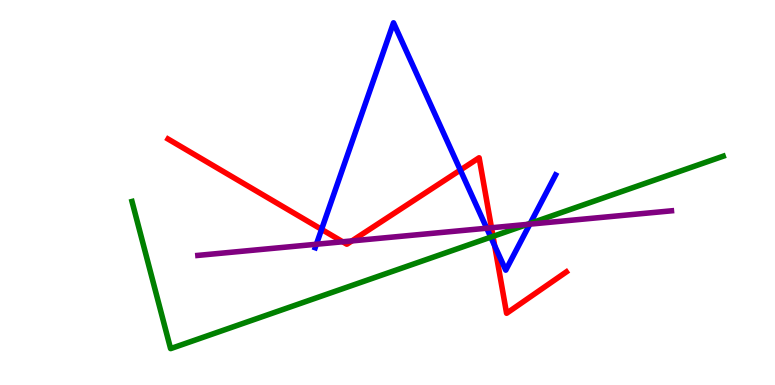[{'lines': ['blue', 'red'], 'intersections': [{'x': 4.15, 'y': 4.04}, {'x': 5.94, 'y': 5.58}, {'x': 6.38, 'y': 3.62}]}, {'lines': ['green', 'red'], 'intersections': [{'x': 6.36, 'y': 3.86}]}, {'lines': ['purple', 'red'], 'intersections': [{'x': 4.42, 'y': 3.72}, {'x': 4.54, 'y': 3.74}, {'x': 6.34, 'y': 4.08}]}, {'lines': ['blue', 'green'], 'intersections': [{'x': 6.33, 'y': 3.84}, {'x': 6.84, 'y': 4.2}]}, {'lines': ['blue', 'purple'], 'intersections': [{'x': 4.08, 'y': 3.66}, {'x': 6.28, 'y': 4.07}, {'x': 6.84, 'y': 4.18}]}, {'lines': ['green', 'purple'], 'intersections': [{'x': 6.8, 'y': 4.17}]}]